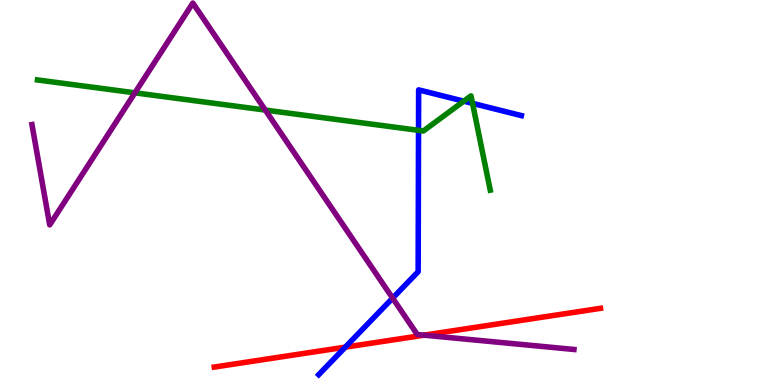[{'lines': ['blue', 'red'], 'intersections': [{'x': 4.46, 'y': 0.983}]}, {'lines': ['green', 'red'], 'intersections': []}, {'lines': ['purple', 'red'], 'intersections': [{'x': 5.47, 'y': 1.29}]}, {'lines': ['blue', 'green'], 'intersections': [{'x': 5.4, 'y': 6.61}, {'x': 5.98, 'y': 7.37}, {'x': 6.1, 'y': 7.32}]}, {'lines': ['blue', 'purple'], 'intersections': [{'x': 5.07, 'y': 2.26}]}, {'lines': ['green', 'purple'], 'intersections': [{'x': 1.74, 'y': 7.59}, {'x': 3.42, 'y': 7.14}]}]